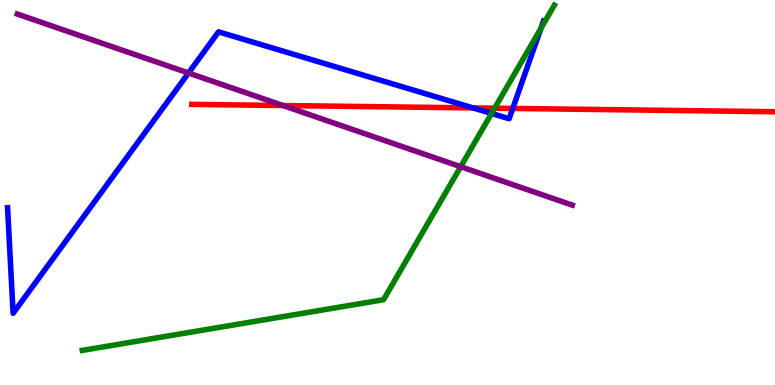[{'lines': ['blue', 'red'], 'intersections': [{'x': 6.1, 'y': 7.2}, {'x': 6.62, 'y': 7.18}]}, {'lines': ['green', 'red'], 'intersections': [{'x': 6.38, 'y': 7.19}]}, {'lines': ['purple', 'red'], 'intersections': [{'x': 3.65, 'y': 7.26}]}, {'lines': ['blue', 'green'], 'intersections': [{'x': 6.34, 'y': 7.05}, {'x': 6.98, 'y': 9.26}]}, {'lines': ['blue', 'purple'], 'intersections': [{'x': 2.43, 'y': 8.1}]}, {'lines': ['green', 'purple'], 'intersections': [{'x': 5.94, 'y': 5.67}]}]